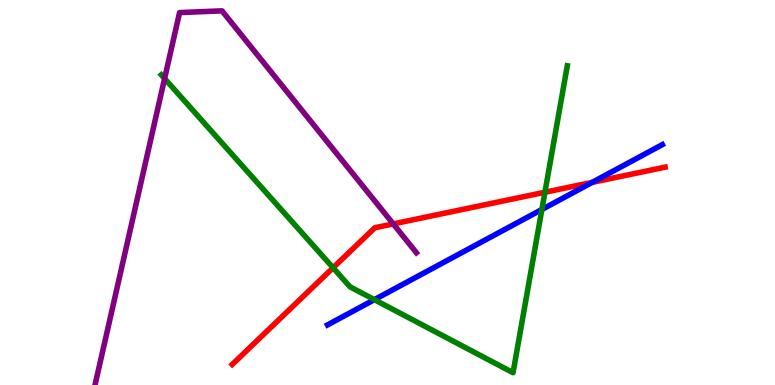[{'lines': ['blue', 'red'], 'intersections': [{'x': 7.64, 'y': 5.26}]}, {'lines': ['green', 'red'], 'intersections': [{'x': 4.3, 'y': 3.04}, {'x': 7.03, 'y': 5.01}]}, {'lines': ['purple', 'red'], 'intersections': [{'x': 5.07, 'y': 4.18}]}, {'lines': ['blue', 'green'], 'intersections': [{'x': 4.83, 'y': 2.22}, {'x': 6.99, 'y': 4.56}]}, {'lines': ['blue', 'purple'], 'intersections': []}, {'lines': ['green', 'purple'], 'intersections': [{'x': 2.12, 'y': 7.96}]}]